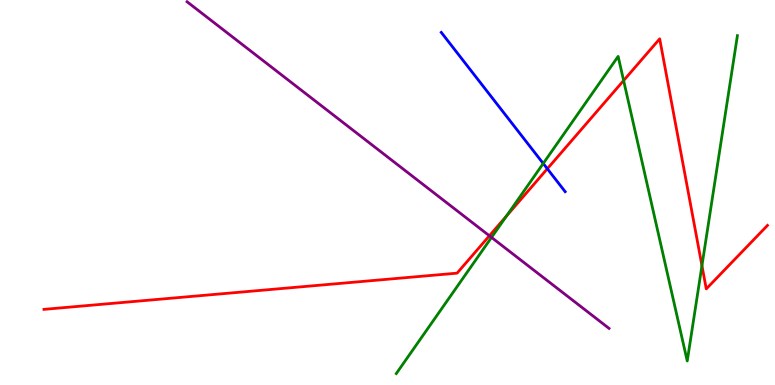[{'lines': ['blue', 'red'], 'intersections': [{'x': 7.06, 'y': 5.62}]}, {'lines': ['green', 'red'], 'intersections': [{'x': 6.54, 'y': 4.39}, {'x': 8.05, 'y': 7.91}, {'x': 9.06, 'y': 3.1}]}, {'lines': ['purple', 'red'], 'intersections': [{'x': 6.31, 'y': 3.88}]}, {'lines': ['blue', 'green'], 'intersections': [{'x': 7.01, 'y': 5.75}]}, {'lines': ['blue', 'purple'], 'intersections': []}, {'lines': ['green', 'purple'], 'intersections': [{'x': 6.34, 'y': 3.83}]}]